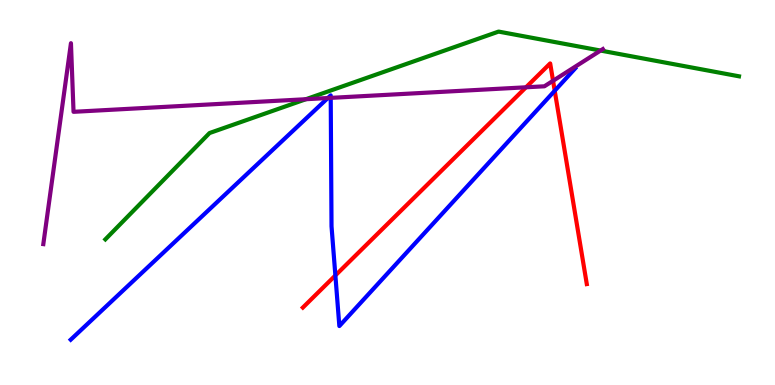[{'lines': ['blue', 'red'], 'intersections': [{'x': 4.33, 'y': 2.85}, {'x': 7.16, 'y': 7.64}]}, {'lines': ['green', 'red'], 'intersections': []}, {'lines': ['purple', 'red'], 'intersections': [{'x': 6.79, 'y': 7.73}, {'x': 7.14, 'y': 7.9}]}, {'lines': ['blue', 'green'], 'intersections': []}, {'lines': ['blue', 'purple'], 'intersections': [{'x': 4.23, 'y': 7.45}, {'x': 4.27, 'y': 7.46}]}, {'lines': ['green', 'purple'], 'intersections': [{'x': 3.95, 'y': 7.42}, {'x': 7.75, 'y': 8.69}]}]